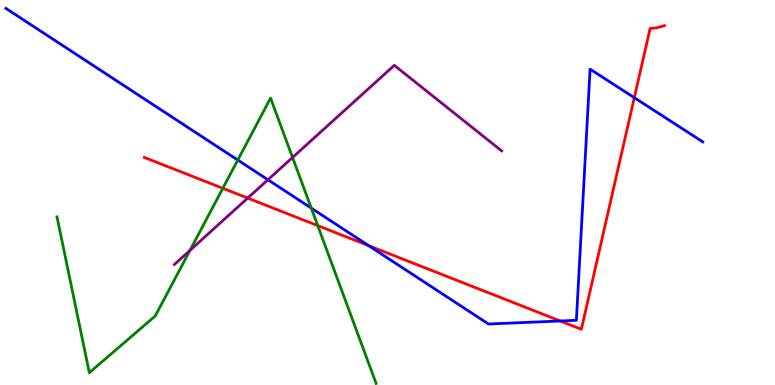[{'lines': ['blue', 'red'], 'intersections': [{'x': 4.76, 'y': 3.62}, {'x': 7.23, 'y': 1.66}, {'x': 8.18, 'y': 7.46}]}, {'lines': ['green', 'red'], 'intersections': [{'x': 2.88, 'y': 5.11}, {'x': 4.1, 'y': 4.14}]}, {'lines': ['purple', 'red'], 'intersections': [{'x': 3.2, 'y': 4.86}]}, {'lines': ['blue', 'green'], 'intersections': [{'x': 3.07, 'y': 5.84}, {'x': 4.02, 'y': 4.59}]}, {'lines': ['blue', 'purple'], 'intersections': [{'x': 3.46, 'y': 5.33}]}, {'lines': ['green', 'purple'], 'intersections': [{'x': 2.45, 'y': 3.5}, {'x': 3.77, 'y': 5.91}]}]